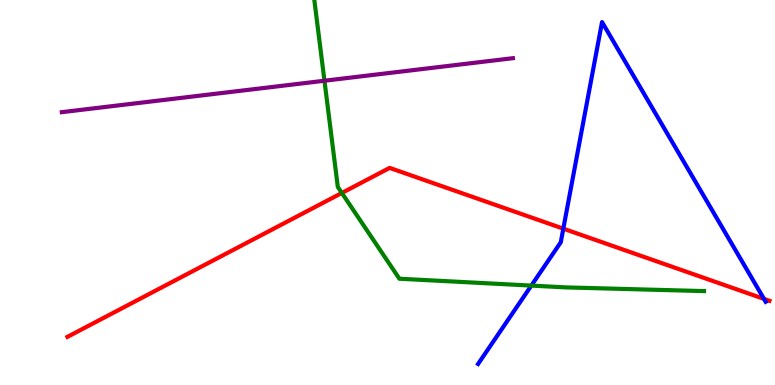[{'lines': ['blue', 'red'], 'intersections': [{'x': 7.27, 'y': 4.06}, {'x': 9.86, 'y': 2.24}]}, {'lines': ['green', 'red'], 'intersections': [{'x': 4.41, 'y': 4.99}]}, {'lines': ['purple', 'red'], 'intersections': []}, {'lines': ['blue', 'green'], 'intersections': [{'x': 6.86, 'y': 2.58}]}, {'lines': ['blue', 'purple'], 'intersections': []}, {'lines': ['green', 'purple'], 'intersections': [{'x': 4.19, 'y': 7.9}]}]